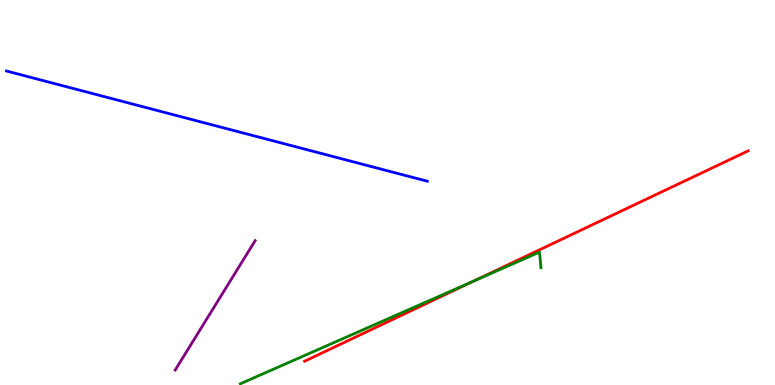[{'lines': ['blue', 'red'], 'intersections': []}, {'lines': ['green', 'red'], 'intersections': [{'x': 6.1, 'y': 2.69}]}, {'lines': ['purple', 'red'], 'intersections': []}, {'lines': ['blue', 'green'], 'intersections': []}, {'lines': ['blue', 'purple'], 'intersections': []}, {'lines': ['green', 'purple'], 'intersections': []}]